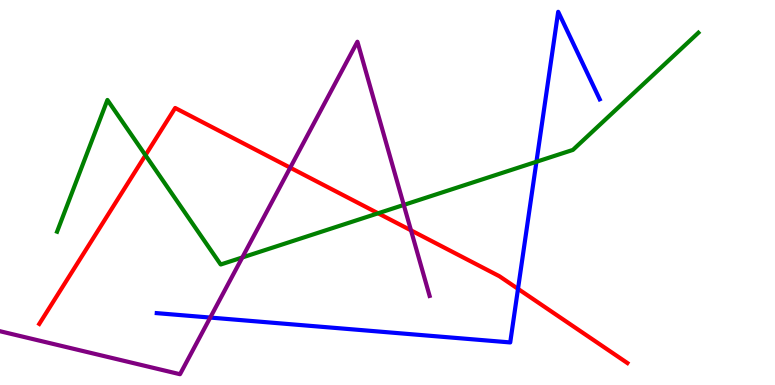[{'lines': ['blue', 'red'], 'intersections': [{'x': 6.68, 'y': 2.5}]}, {'lines': ['green', 'red'], 'intersections': [{'x': 1.88, 'y': 5.97}, {'x': 4.88, 'y': 4.46}]}, {'lines': ['purple', 'red'], 'intersections': [{'x': 3.74, 'y': 5.64}, {'x': 5.3, 'y': 4.02}]}, {'lines': ['blue', 'green'], 'intersections': [{'x': 6.92, 'y': 5.8}]}, {'lines': ['blue', 'purple'], 'intersections': [{'x': 2.71, 'y': 1.75}]}, {'lines': ['green', 'purple'], 'intersections': [{'x': 3.13, 'y': 3.31}, {'x': 5.21, 'y': 4.68}]}]